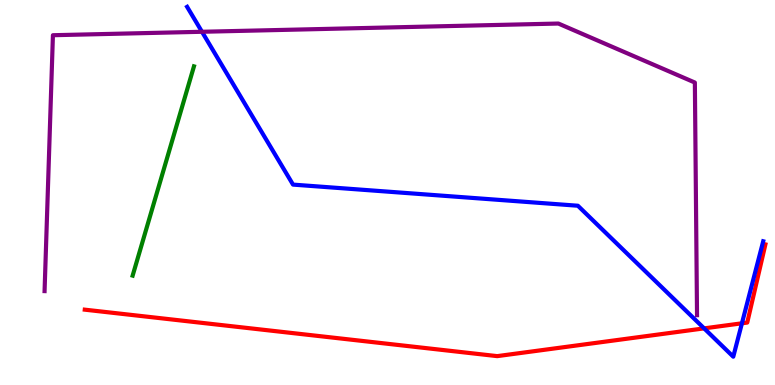[{'lines': ['blue', 'red'], 'intersections': [{'x': 9.09, 'y': 1.47}, {'x': 9.57, 'y': 1.6}]}, {'lines': ['green', 'red'], 'intersections': []}, {'lines': ['purple', 'red'], 'intersections': []}, {'lines': ['blue', 'green'], 'intersections': []}, {'lines': ['blue', 'purple'], 'intersections': [{'x': 2.61, 'y': 9.17}]}, {'lines': ['green', 'purple'], 'intersections': []}]